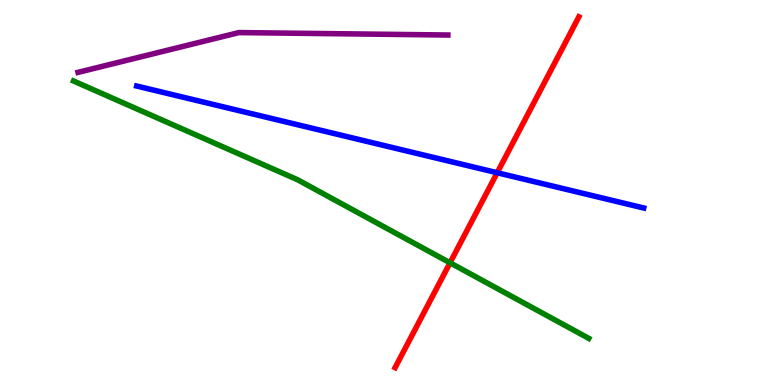[{'lines': ['blue', 'red'], 'intersections': [{'x': 6.42, 'y': 5.51}]}, {'lines': ['green', 'red'], 'intersections': [{'x': 5.81, 'y': 3.17}]}, {'lines': ['purple', 'red'], 'intersections': []}, {'lines': ['blue', 'green'], 'intersections': []}, {'lines': ['blue', 'purple'], 'intersections': []}, {'lines': ['green', 'purple'], 'intersections': []}]